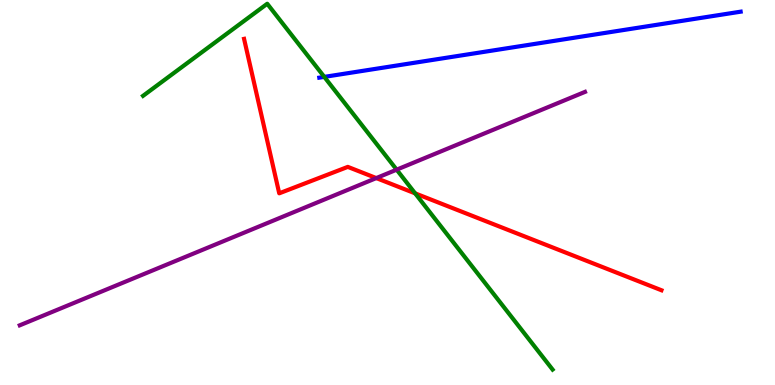[{'lines': ['blue', 'red'], 'intersections': []}, {'lines': ['green', 'red'], 'intersections': [{'x': 5.36, 'y': 4.98}]}, {'lines': ['purple', 'red'], 'intersections': [{'x': 4.86, 'y': 5.37}]}, {'lines': ['blue', 'green'], 'intersections': [{'x': 4.18, 'y': 8.0}]}, {'lines': ['blue', 'purple'], 'intersections': []}, {'lines': ['green', 'purple'], 'intersections': [{'x': 5.12, 'y': 5.59}]}]